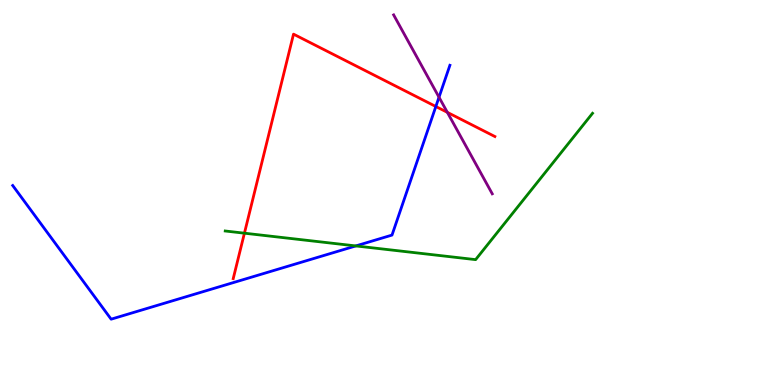[{'lines': ['blue', 'red'], 'intersections': [{'x': 5.62, 'y': 7.23}]}, {'lines': ['green', 'red'], 'intersections': [{'x': 3.15, 'y': 3.94}]}, {'lines': ['purple', 'red'], 'intersections': [{'x': 5.77, 'y': 7.08}]}, {'lines': ['blue', 'green'], 'intersections': [{'x': 4.59, 'y': 3.61}]}, {'lines': ['blue', 'purple'], 'intersections': [{'x': 5.66, 'y': 7.47}]}, {'lines': ['green', 'purple'], 'intersections': []}]